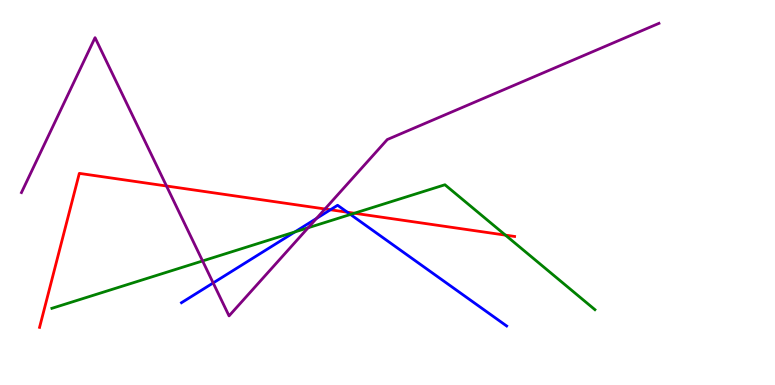[{'lines': ['blue', 'red'], 'intersections': [{'x': 4.26, 'y': 4.55}, {'x': 4.48, 'y': 4.49}]}, {'lines': ['green', 'red'], 'intersections': [{'x': 4.57, 'y': 4.46}, {'x': 6.52, 'y': 3.89}]}, {'lines': ['purple', 'red'], 'intersections': [{'x': 2.15, 'y': 5.17}, {'x': 4.19, 'y': 4.57}]}, {'lines': ['blue', 'green'], 'intersections': [{'x': 3.81, 'y': 3.98}, {'x': 4.52, 'y': 4.43}]}, {'lines': ['blue', 'purple'], 'intersections': [{'x': 2.75, 'y': 2.65}, {'x': 4.08, 'y': 4.33}]}, {'lines': ['green', 'purple'], 'intersections': [{'x': 2.61, 'y': 3.22}, {'x': 3.98, 'y': 4.08}]}]